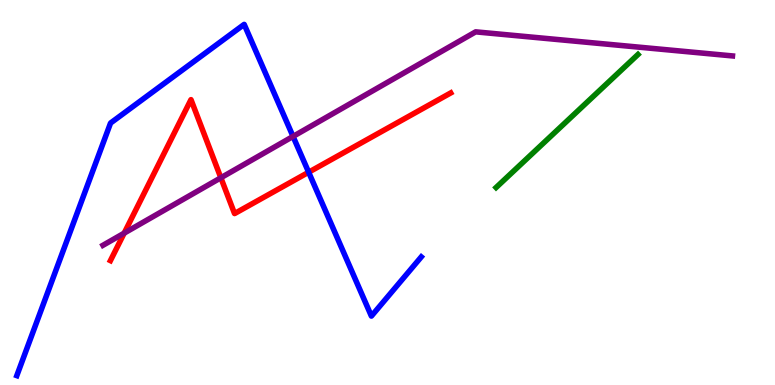[{'lines': ['blue', 'red'], 'intersections': [{'x': 3.98, 'y': 5.53}]}, {'lines': ['green', 'red'], 'intersections': []}, {'lines': ['purple', 'red'], 'intersections': [{'x': 1.6, 'y': 3.94}, {'x': 2.85, 'y': 5.38}]}, {'lines': ['blue', 'green'], 'intersections': []}, {'lines': ['blue', 'purple'], 'intersections': [{'x': 3.78, 'y': 6.46}]}, {'lines': ['green', 'purple'], 'intersections': []}]